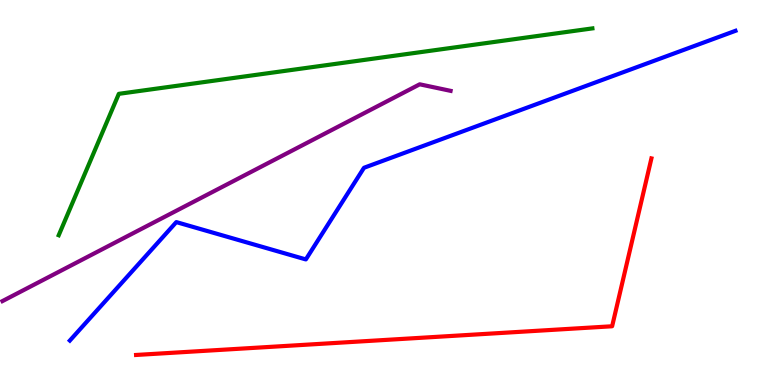[{'lines': ['blue', 'red'], 'intersections': []}, {'lines': ['green', 'red'], 'intersections': []}, {'lines': ['purple', 'red'], 'intersections': []}, {'lines': ['blue', 'green'], 'intersections': []}, {'lines': ['blue', 'purple'], 'intersections': []}, {'lines': ['green', 'purple'], 'intersections': []}]